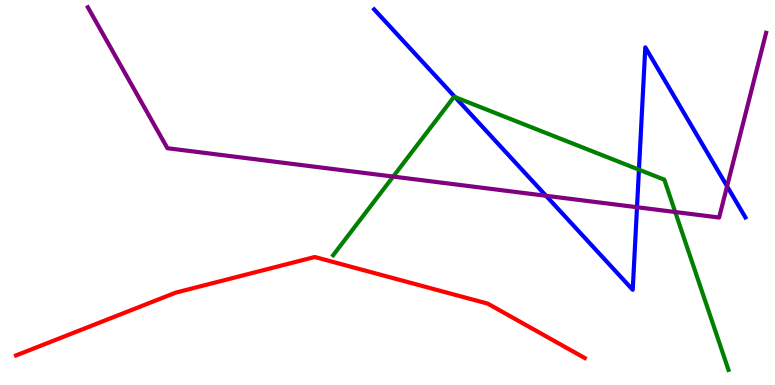[{'lines': ['blue', 'red'], 'intersections': []}, {'lines': ['green', 'red'], 'intersections': []}, {'lines': ['purple', 'red'], 'intersections': []}, {'lines': ['blue', 'green'], 'intersections': [{'x': 5.87, 'y': 7.48}, {'x': 8.24, 'y': 5.59}]}, {'lines': ['blue', 'purple'], 'intersections': [{'x': 7.05, 'y': 4.91}, {'x': 8.22, 'y': 4.62}, {'x': 9.38, 'y': 5.16}]}, {'lines': ['green', 'purple'], 'intersections': [{'x': 5.07, 'y': 5.41}, {'x': 8.71, 'y': 4.49}]}]